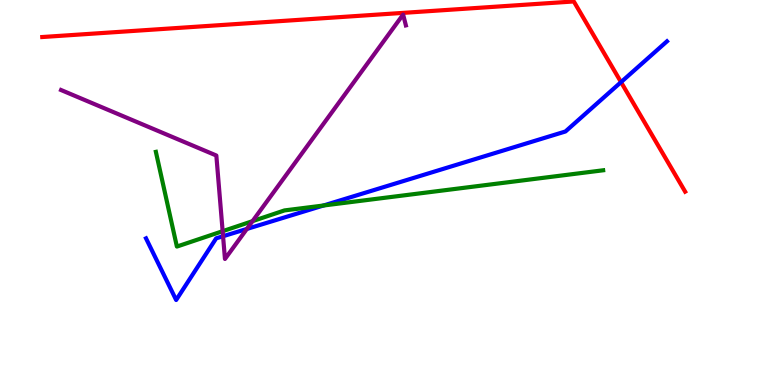[{'lines': ['blue', 'red'], 'intersections': [{'x': 8.01, 'y': 7.87}]}, {'lines': ['green', 'red'], 'intersections': []}, {'lines': ['purple', 'red'], 'intersections': []}, {'lines': ['blue', 'green'], 'intersections': [{'x': 4.17, 'y': 4.66}]}, {'lines': ['blue', 'purple'], 'intersections': [{'x': 2.88, 'y': 3.86}, {'x': 3.19, 'y': 4.05}]}, {'lines': ['green', 'purple'], 'intersections': [{'x': 2.87, 'y': 4.0}, {'x': 3.26, 'y': 4.26}]}]